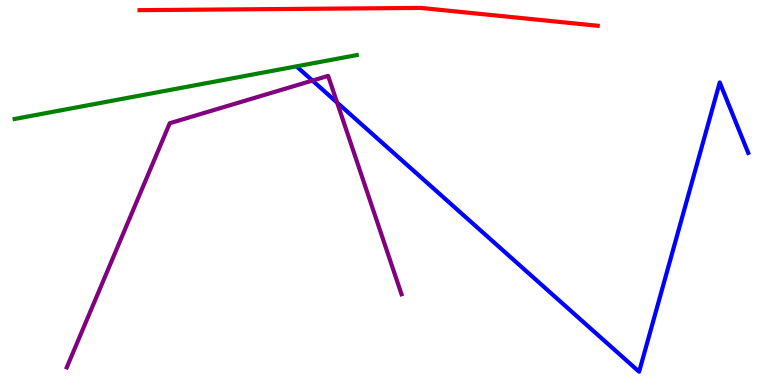[{'lines': ['blue', 'red'], 'intersections': []}, {'lines': ['green', 'red'], 'intersections': []}, {'lines': ['purple', 'red'], 'intersections': []}, {'lines': ['blue', 'green'], 'intersections': []}, {'lines': ['blue', 'purple'], 'intersections': [{'x': 4.03, 'y': 7.91}, {'x': 4.35, 'y': 7.34}]}, {'lines': ['green', 'purple'], 'intersections': []}]